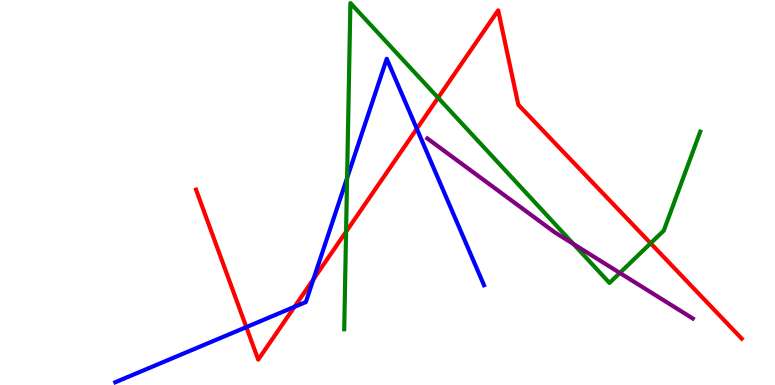[{'lines': ['blue', 'red'], 'intersections': [{'x': 3.18, 'y': 1.5}, {'x': 3.8, 'y': 2.03}, {'x': 4.04, 'y': 2.75}, {'x': 5.38, 'y': 6.66}]}, {'lines': ['green', 'red'], 'intersections': [{'x': 4.47, 'y': 3.98}, {'x': 5.65, 'y': 7.46}, {'x': 8.4, 'y': 3.68}]}, {'lines': ['purple', 'red'], 'intersections': []}, {'lines': ['blue', 'green'], 'intersections': [{'x': 4.48, 'y': 5.38}]}, {'lines': ['blue', 'purple'], 'intersections': []}, {'lines': ['green', 'purple'], 'intersections': [{'x': 7.4, 'y': 3.66}, {'x': 8.0, 'y': 2.91}]}]